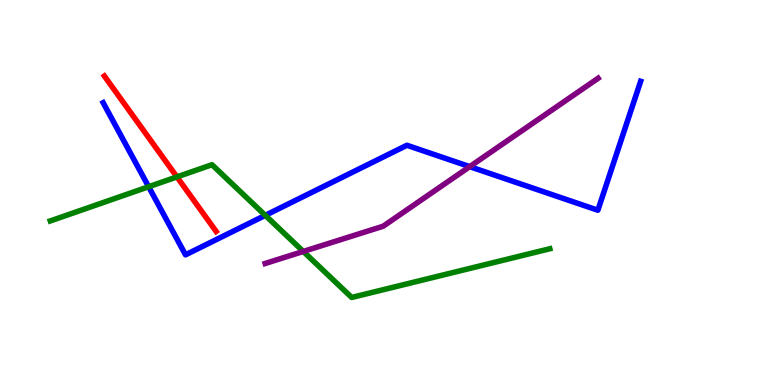[{'lines': ['blue', 'red'], 'intersections': []}, {'lines': ['green', 'red'], 'intersections': [{'x': 2.28, 'y': 5.4}]}, {'lines': ['purple', 'red'], 'intersections': []}, {'lines': ['blue', 'green'], 'intersections': [{'x': 1.92, 'y': 5.15}, {'x': 3.42, 'y': 4.41}]}, {'lines': ['blue', 'purple'], 'intersections': [{'x': 6.06, 'y': 5.67}]}, {'lines': ['green', 'purple'], 'intersections': [{'x': 3.91, 'y': 3.47}]}]